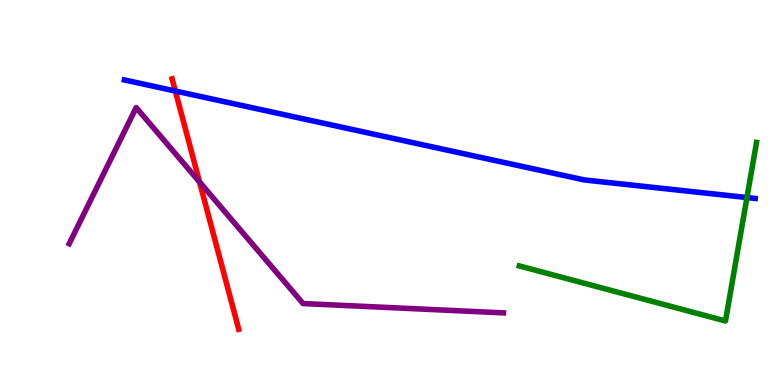[{'lines': ['blue', 'red'], 'intersections': [{'x': 2.26, 'y': 7.64}]}, {'lines': ['green', 'red'], 'intersections': []}, {'lines': ['purple', 'red'], 'intersections': [{'x': 2.57, 'y': 5.27}]}, {'lines': ['blue', 'green'], 'intersections': [{'x': 9.64, 'y': 4.87}]}, {'lines': ['blue', 'purple'], 'intersections': []}, {'lines': ['green', 'purple'], 'intersections': []}]